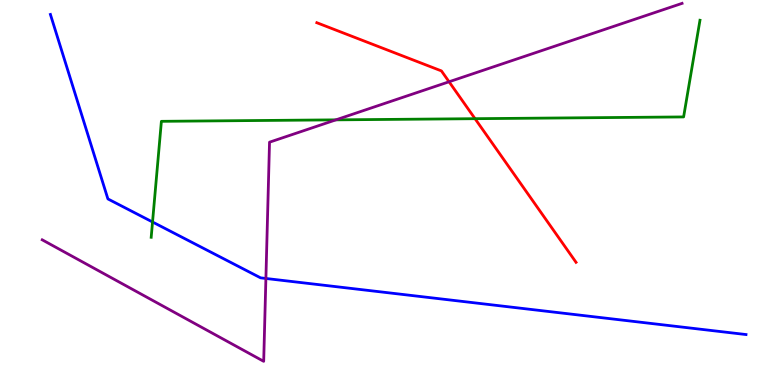[{'lines': ['blue', 'red'], 'intersections': []}, {'lines': ['green', 'red'], 'intersections': [{'x': 6.13, 'y': 6.92}]}, {'lines': ['purple', 'red'], 'intersections': [{'x': 5.79, 'y': 7.88}]}, {'lines': ['blue', 'green'], 'intersections': [{'x': 1.97, 'y': 4.23}]}, {'lines': ['blue', 'purple'], 'intersections': [{'x': 3.43, 'y': 2.77}]}, {'lines': ['green', 'purple'], 'intersections': [{'x': 4.33, 'y': 6.89}]}]